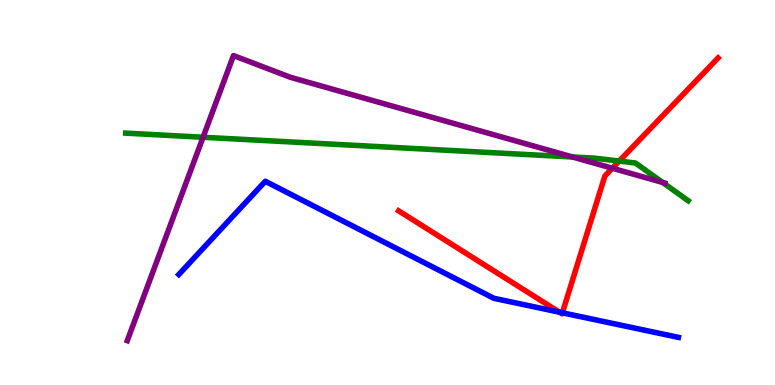[{'lines': ['blue', 'red'], 'intersections': [{'x': 7.22, 'y': 1.89}, {'x': 7.26, 'y': 1.88}]}, {'lines': ['green', 'red'], 'intersections': [{'x': 7.99, 'y': 5.82}]}, {'lines': ['purple', 'red'], 'intersections': [{'x': 7.9, 'y': 5.63}]}, {'lines': ['blue', 'green'], 'intersections': []}, {'lines': ['blue', 'purple'], 'intersections': []}, {'lines': ['green', 'purple'], 'intersections': [{'x': 2.62, 'y': 6.43}, {'x': 7.39, 'y': 5.92}, {'x': 8.55, 'y': 5.26}]}]